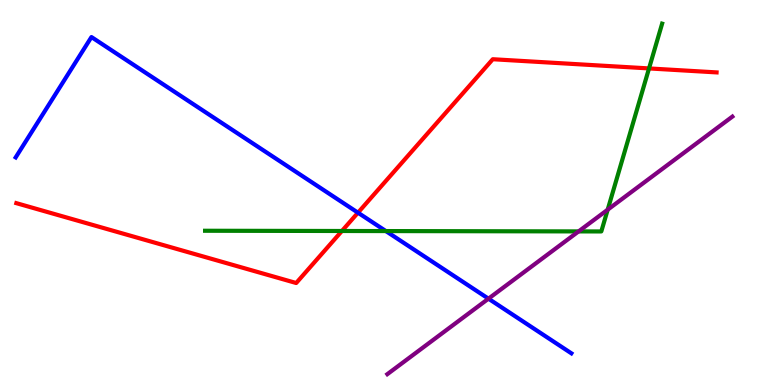[{'lines': ['blue', 'red'], 'intersections': [{'x': 4.62, 'y': 4.48}]}, {'lines': ['green', 'red'], 'intersections': [{'x': 4.41, 'y': 4.0}, {'x': 8.37, 'y': 8.22}]}, {'lines': ['purple', 'red'], 'intersections': []}, {'lines': ['blue', 'green'], 'intersections': [{'x': 4.98, 'y': 4.0}]}, {'lines': ['blue', 'purple'], 'intersections': [{'x': 6.3, 'y': 2.24}]}, {'lines': ['green', 'purple'], 'intersections': [{'x': 7.47, 'y': 3.99}, {'x': 7.84, 'y': 4.55}]}]